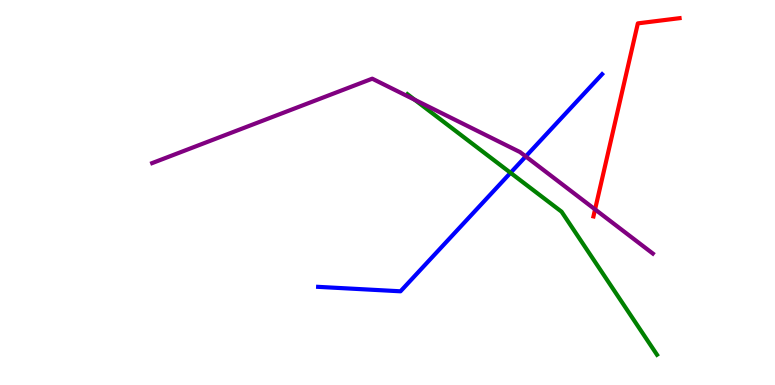[{'lines': ['blue', 'red'], 'intersections': []}, {'lines': ['green', 'red'], 'intersections': []}, {'lines': ['purple', 'red'], 'intersections': [{'x': 7.68, 'y': 4.56}]}, {'lines': ['blue', 'green'], 'intersections': [{'x': 6.59, 'y': 5.51}]}, {'lines': ['blue', 'purple'], 'intersections': [{'x': 6.78, 'y': 5.94}]}, {'lines': ['green', 'purple'], 'intersections': [{'x': 5.35, 'y': 7.41}]}]